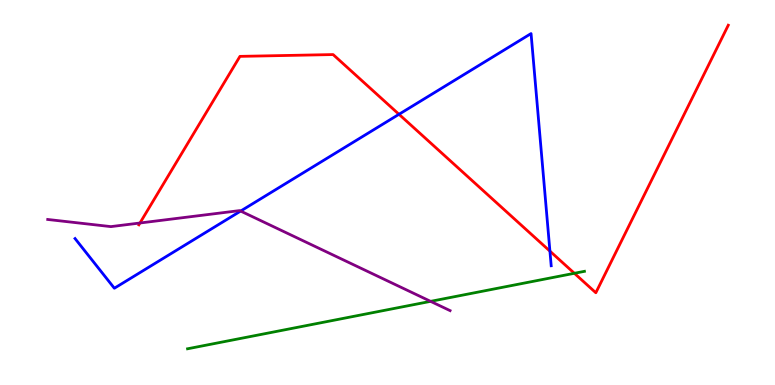[{'lines': ['blue', 'red'], 'intersections': [{'x': 5.15, 'y': 7.03}, {'x': 7.1, 'y': 3.48}]}, {'lines': ['green', 'red'], 'intersections': [{'x': 7.41, 'y': 2.9}]}, {'lines': ['purple', 'red'], 'intersections': [{'x': 1.81, 'y': 4.21}]}, {'lines': ['blue', 'green'], 'intersections': []}, {'lines': ['blue', 'purple'], 'intersections': [{'x': 3.11, 'y': 4.52}]}, {'lines': ['green', 'purple'], 'intersections': [{'x': 5.56, 'y': 2.17}]}]